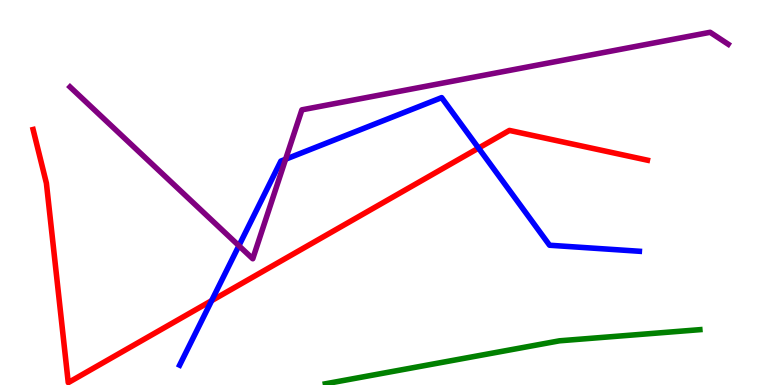[{'lines': ['blue', 'red'], 'intersections': [{'x': 2.73, 'y': 2.19}, {'x': 6.17, 'y': 6.15}]}, {'lines': ['green', 'red'], 'intersections': []}, {'lines': ['purple', 'red'], 'intersections': []}, {'lines': ['blue', 'green'], 'intersections': []}, {'lines': ['blue', 'purple'], 'intersections': [{'x': 3.08, 'y': 3.62}, {'x': 3.69, 'y': 5.86}]}, {'lines': ['green', 'purple'], 'intersections': []}]